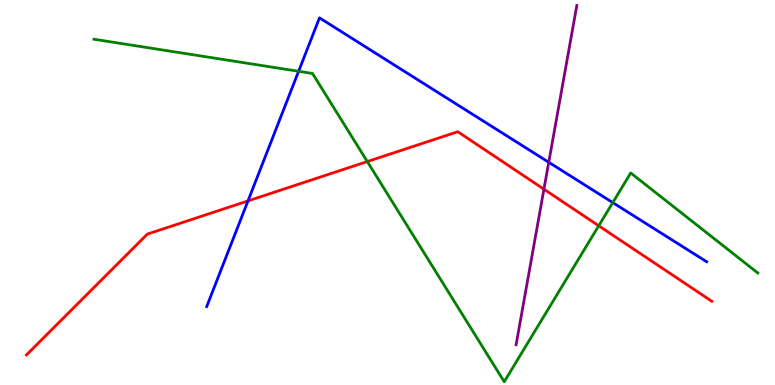[{'lines': ['blue', 'red'], 'intersections': [{'x': 3.2, 'y': 4.78}]}, {'lines': ['green', 'red'], 'intersections': [{'x': 4.74, 'y': 5.8}, {'x': 7.73, 'y': 4.14}]}, {'lines': ['purple', 'red'], 'intersections': [{'x': 7.02, 'y': 5.09}]}, {'lines': ['blue', 'green'], 'intersections': [{'x': 3.85, 'y': 8.15}, {'x': 7.91, 'y': 4.74}]}, {'lines': ['blue', 'purple'], 'intersections': [{'x': 7.08, 'y': 5.78}]}, {'lines': ['green', 'purple'], 'intersections': []}]